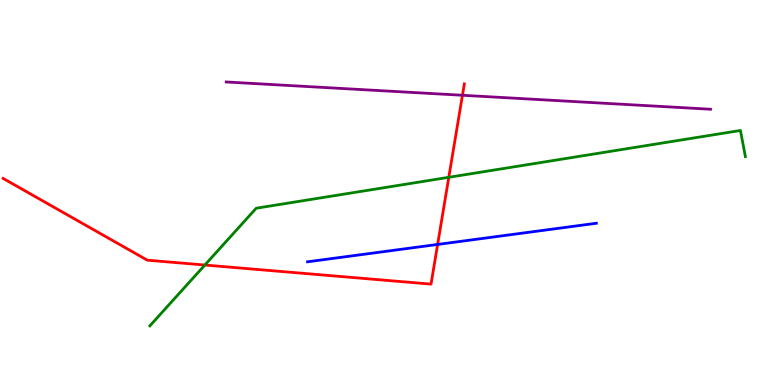[{'lines': ['blue', 'red'], 'intersections': [{'x': 5.65, 'y': 3.65}]}, {'lines': ['green', 'red'], 'intersections': [{'x': 2.64, 'y': 3.12}, {'x': 5.79, 'y': 5.39}]}, {'lines': ['purple', 'red'], 'intersections': [{'x': 5.97, 'y': 7.53}]}, {'lines': ['blue', 'green'], 'intersections': []}, {'lines': ['blue', 'purple'], 'intersections': []}, {'lines': ['green', 'purple'], 'intersections': []}]